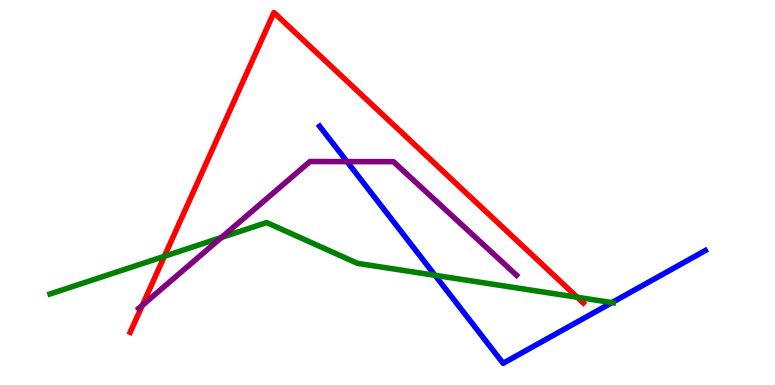[{'lines': ['blue', 'red'], 'intersections': []}, {'lines': ['green', 'red'], 'intersections': [{'x': 2.12, 'y': 3.34}, {'x': 7.45, 'y': 2.28}]}, {'lines': ['purple', 'red'], 'intersections': [{'x': 1.84, 'y': 2.07}]}, {'lines': ['blue', 'green'], 'intersections': [{'x': 5.61, 'y': 2.85}, {'x': 7.9, 'y': 2.14}]}, {'lines': ['blue', 'purple'], 'intersections': [{'x': 4.48, 'y': 5.8}]}, {'lines': ['green', 'purple'], 'intersections': [{'x': 2.86, 'y': 3.83}]}]